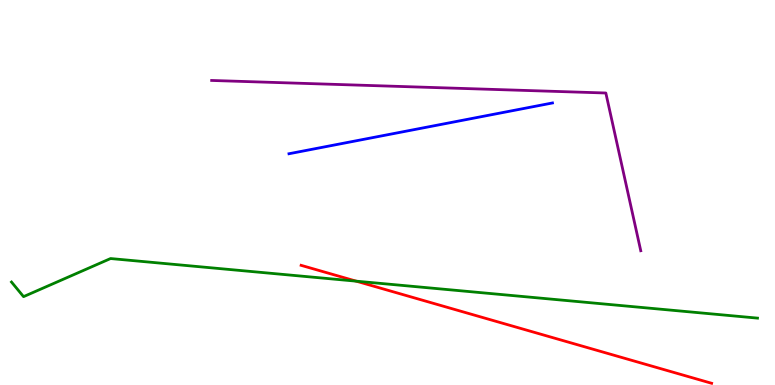[{'lines': ['blue', 'red'], 'intersections': []}, {'lines': ['green', 'red'], 'intersections': [{'x': 4.6, 'y': 2.7}]}, {'lines': ['purple', 'red'], 'intersections': []}, {'lines': ['blue', 'green'], 'intersections': []}, {'lines': ['blue', 'purple'], 'intersections': []}, {'lines': ['green', 'purple'], 'intersections': []}]